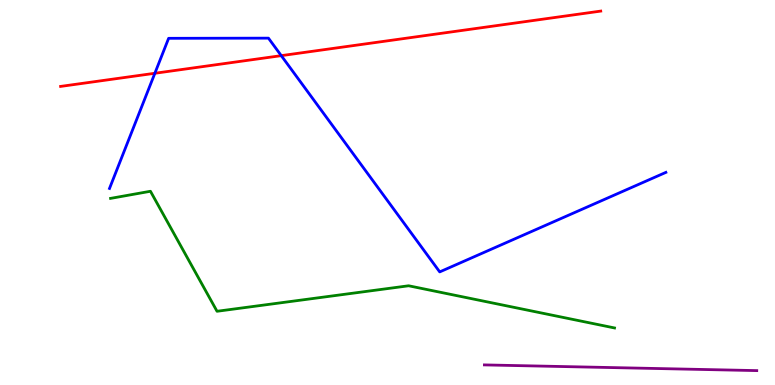[{'lines': ['blue', 'red'], 'intersections': [{'x': 2.0, 'y': 8.1}, {'x': 3.63, 'y': 8.55}]}, {'lines': ['green', 'red'], 'intersections': []}, {'lines': ['purple', 'red'], 'intersections': []}, {'lines': ['blue', 'green'], 'intersections': []}, {'lines': ['blue', 'purple'], 'intersections': []}, {'lines': ['green', 'purple'], 'intersections': []}]